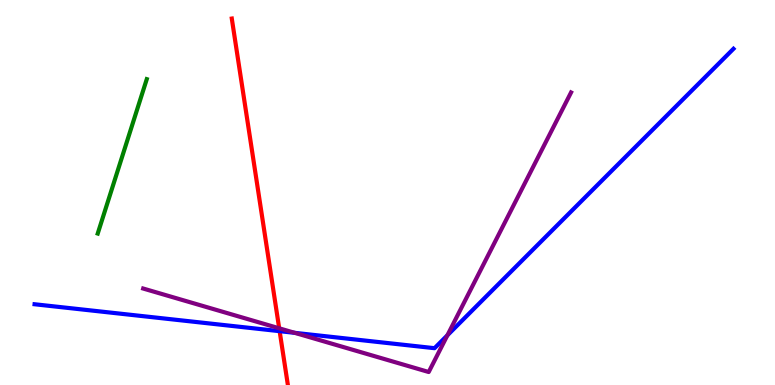[{'lines': ['blue', 'red'], 'intersections': [{'x': 3.61, 'y': 1.4}]}, {'lines': ['green', 'red'], 'intersections': []}, {'lines': ['purple', 'red'], 'intersections': [{'x': 3.6, 'y': 1.47}]}, {'lines': ['blue', 'green'], 'intersections': []}, {'lines': ['blue', 'purple'], 'intersections': [{'x': 3.8, 'y': 1.35}, {'x': 5.77, 'y': 1.29}]}, {'lines': ['green', 'purple'], 'intersections': []}]